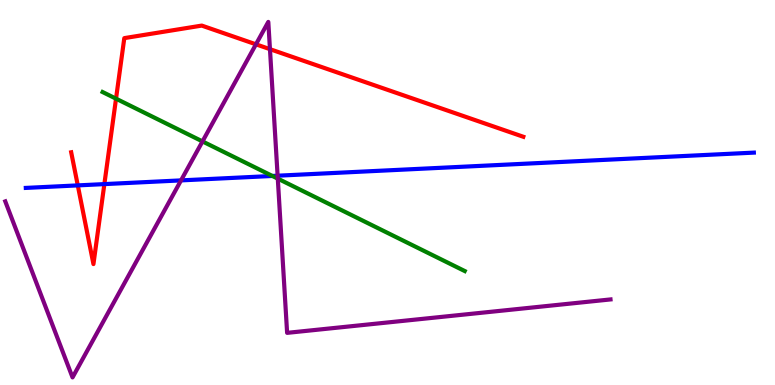[{'lines': ['blue', 'red'], 'intersections': [{'x': 1.0, 'y': 5.18}, {'x': 1.35, 'y': 5.22}]}, {'lines': ['green', 'red'], 'intersections': [{'x': 1.5, 'y': 7.44}]}, {'lines': ['purple', 'red'], 'intersections': [{'x': 3.3, 'y': 8.85}, {'x': 3.48, 'y': 8.72}]}, {'lines': ['blue', 'green'], 'intersections': [{'x': 3.51, 'y': 5.43}]}, {'lines': ['blue', 'purple'], 'intersections': [{'x': 2.34, 'y': 5.31}, {'x': 3.58, 'y': 5.44}]}, {'lines': ['green', 'purple'], 'intersections': [{'x': 2.61, 'y': 6.33}, {'x': 3.58, 'y': 5.36}]}]